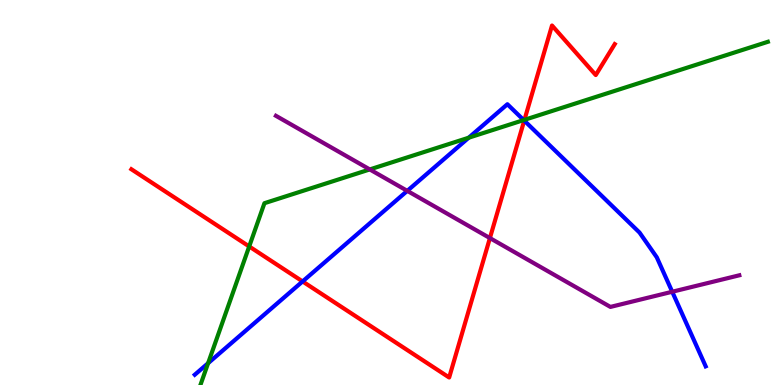[{'lines': ['blue', 'red'], 'intersections': [{'x': 3.9, 'y': 2.69}, {'x': 6.76, 'y': 6.87}]}, {'lines': ['green', 'red'], 'intersections': [{'x': 3.22, 'y': 3.6}, {'x': 6.77, 'y': 6.89}]}, {'lines': ['purple', 'red'], 'intersections': [{'x': 6.32, 'y': 3.82}]}, {'lines': ['blue', 'green'], 'intersections': [{'x': 2.69, 'y': 0.566}, {'x': 6.05, 'y': 6.42}, {'x': 6.76, 'y': 6.88}]}, {'lines': ['blue', 'purple'], 'intersections': [{'x': 5.26, 'y': 5.04}, {'x': 8.67, 'y': 2.42}]}, {'lines': ['green', 'purple'], 'intersections': [{'x': 4.77, 'y': 5.6}]}]